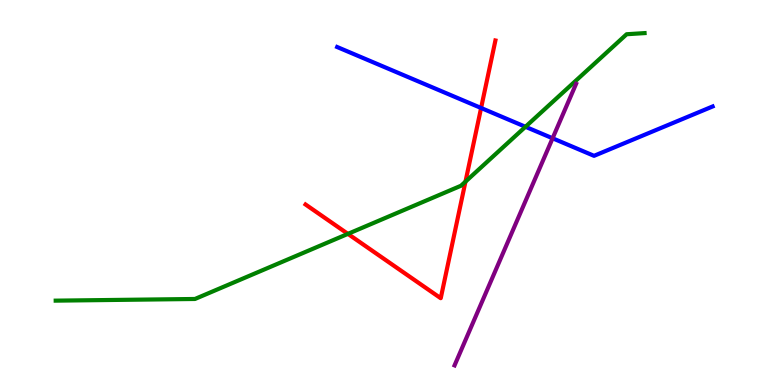[{'lines': ['blue', 'red'], 'intersections': [{'x': 6.21, 'y': 7.2}]}, {'lines': ['green', 'red'], 'intersections': [{'x': 4.49, 'y': 3.93}, {'x': 6.01, 'y': 5.28}]}, {'lines': ['purple', 'red'], 'intersections': []}, {'lines': ['blue', 'green'], 'intersections': [{'x': 6.78, 'y': 6.71}]}, {'lines': ['blue', 'purple'], 'intersections': [{'x': 7.13, 'y': 6.41}]}, {'lines': ['green', 'purple'], 'intersections': []}]